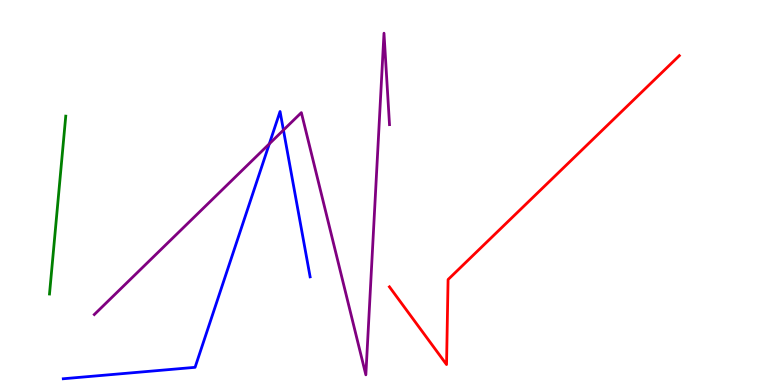[{'lines': ['blue', 'red'], 'intersections': []}, {'lines': ['green', 'red'], 'intersections': []}, {'lines': ['purple', 'red'], 'intersections': []}, {'lines': ['blue', 'green'], 'intersections': []}, {'lines': ['blue', 'purple'], 'intersections': [{'x': 3.47, 'y': 6.26}, {'x': 3.66, 'y': 6.62}]}, {'lines': ['green', 'purple'], 'intersections': []}]